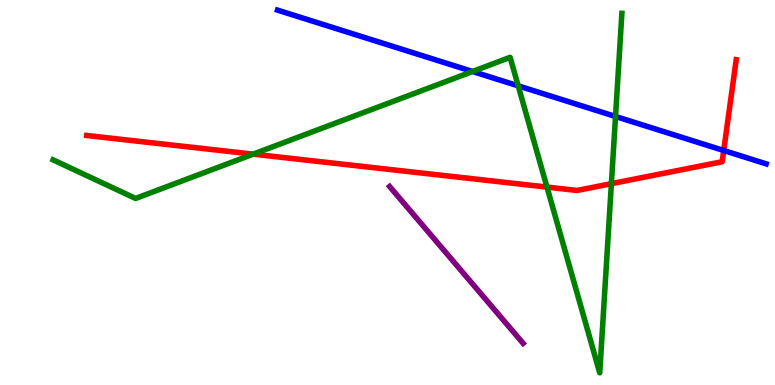[{'lines': ['blue', 'red'], 'intersections': [{'x': 9.34, 'y': 6.09}]}, {'lines': ['green', 'red'], 'intersections': [{'x': 3.27, 'y': 6.0}, {'x': 7.06, 'y': 5.14}, {'x': 7.89, 'y': 5.23}]}, {'lines': ['purple', 'red'], 'intersections': []}, {'lines': ['blue', 'green'], 'intersections': [{'x': 6.1, 'y': 8.14}, {'x': 6.69, 'y': 7.77}, {'x': 7.94, 'y': 6.97}]}, {'lines': ['blue', 'purple'], 'intersections': []}, {'lines': ['green', 'purple'], 'intersections': []}]